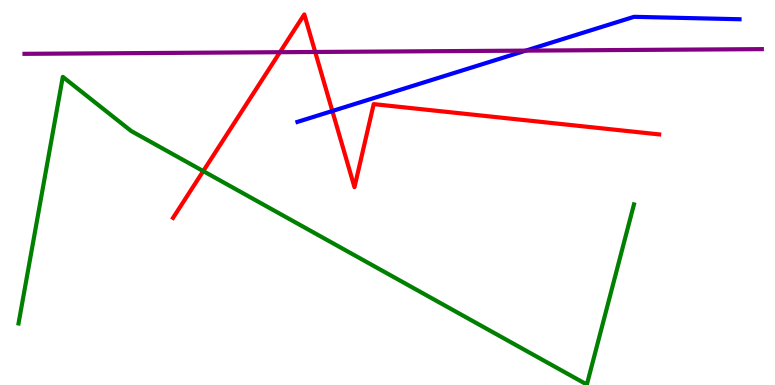[{'lines': ['blue', 'red'], 'intersections': [{'x': 4.29, 'y': 7.12}]}, {'lines': ['green', 'red'], 'intersections': [{'x': 2.62, 'y': 5.56}]}, {'lines': ['purple', 'red'], 'intersections': [{'x': 3.61, 'y': 8.64}, {'x': 4.07, 'y': 8.65}]}, {'lines': ['blue', 'green'], 'intersections': []}, {'lines': ['blue', 'purple'], 'intersections': [{'x': 6.78, 'y': 8.68}]}, {'lines': ['green', 'purple'], 'intersections': []}]